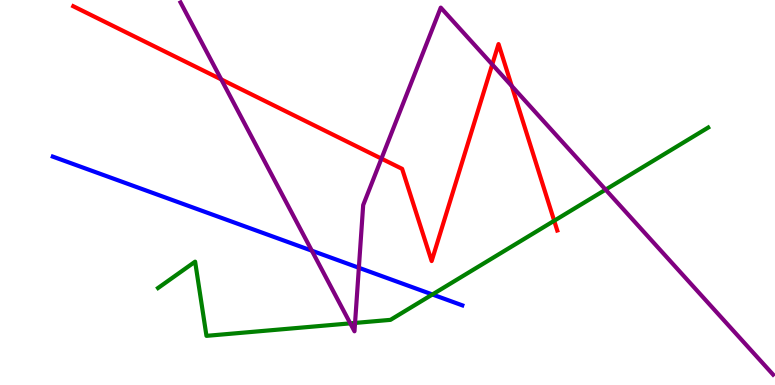[{'lines': ['blue', 'red'], 'intersections': []}, {'lines': ['green', 'red'], 'intersections': [{'x': 7.15, 'y': 4.27}]}, {'lines': ['purple', 'red'], 'intersections': [{'x': 2.85, 'y': 7.94}, {'x': 4.92, 'y': 5.88}, {'x': 6.35, 'y': 8.33}, {'x': 6.6, 'y': 7.77}]}, {'lines': ['blue', 'green'], 'intersections': [{'x': 5.58, 'y': 2.35}]}, {'lines': ['blue', 'purple'], 'intersections': [{'x': 4.02, 'y': 3.49}, {'x': 4.63, 'y': 3.04}]}, {'lines': ['green', 'purple'], 'intersections': [{'x': 4.52, 'y': 1.6}, {'x': 4.58, 'y': 1.61}, {'x': 7.81, 'y': 5.07}]}]